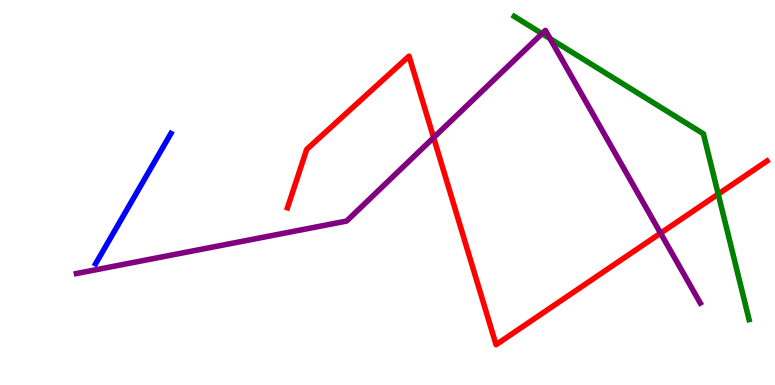[{'lines': ['blue', 'red'], 'intersections': []}, {'lines': ['green', 'red'], 'intersections': [{'x': 9.27, 'y': 4.96}]}, {'lines': ['purple', 'red'], 'intersections': [{'x': 5.6, 'y': 6.43}, {'x': 8.52, 'y': 3.94}]}, {'lines': ['blue', 'green'], 'intersections': []}, {'lines': ['blue', 'purple'], 'intersections': []}, {'lines': ['green', 'purple'], 'intersections': [{'x': 6.99, 'y': 9.13}, {'x': 7.1, 'y': 9.0}]}]